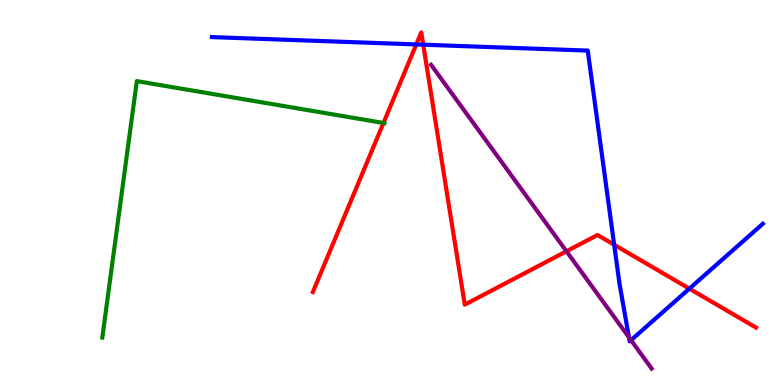[{'lines': ['blue', 'red'], 'intersections': [{'x': 5.37, 'y': 8.85}, {'x': 5.46, 'y': 8.84}, {'x': 7.92, 'y': 3.64}, {'x': 8.9, 'y': 2.5}]}, {'lines': ['green', 'red'], 'intersections': [{'x': 4.95, 'y': 6.81}]}, {'lines': ['purple', 'red'], 'intersections': [{'x': 7.31, 'y': 3.47}]}, {'lines': ['blue', 'green'], 'intersections': []}, {'lines': ['blue', 'purple'], 'intersections': [{'x': 8.12, 'y': 1.24}, {'x': 8.14, 'y': 1.16}]}, {'lines': ['green', 'purple'], 'intersections': []}]